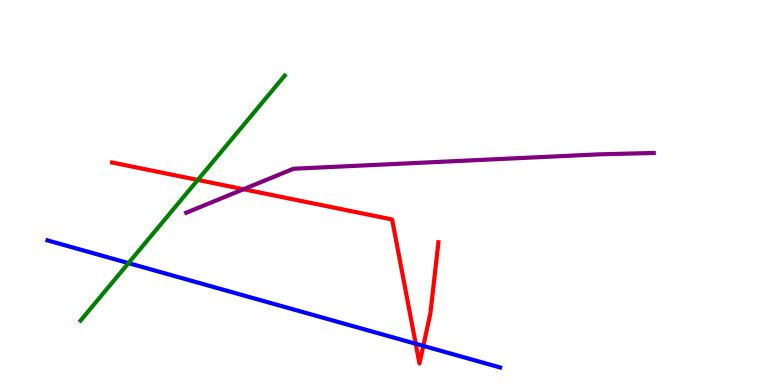[{'lines': ['blue', 'red'], 'intersections': [{'x': 5.36, 'y': 1.07}, {'x': 5.46, 'y': 1.02}]}, {'lines': ['green', 'red'], 'intersections': [{'x': 2.55, 'y': 5.33}]}, {'lines': ['purple', 'red'], 'intersections': [{'x': 3.14, 'y': 5.08}]}, {'lines': ['blue', 'green'], 'intersections': [{'x': 1.66, 'y': 3.17}]}, {'lines': ['blue', 'purple'], 'intersections': []}, {'lines': ['green', 'purple'], 'intersections': []}]